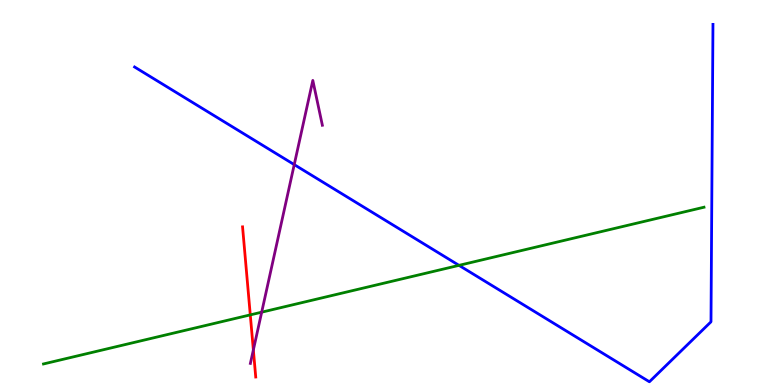[{'lines': ['blue', 'red'], 'intersections': []}, {'lines': ['green', 'red'], 'intersections': [{'x': 3.23, 'y': 1.82}]}, {'lines': ['purple', 'red'], 'intersections': [{'x': 3.27, 'y': 0.911}]}, {'lines': ['blue', 'green'], 'intersections': [{'x': 5.92, 'y': 3.11}]}, {'lines': ['blue', 'purple'], 'intersections': [{'x': 3.8, 'y': 5.72}]}, {'lines': ['green', 'purple'], 'intersections': [{'x': 3.38, 'y': 1.89}]}]